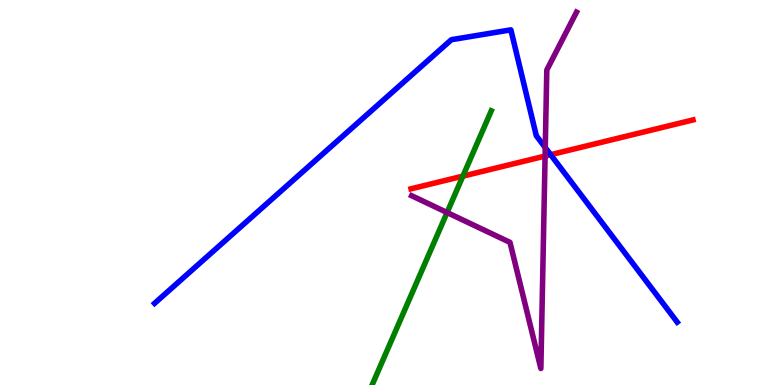[{'lines': ['blue', 'red'], 'intersections': [{'x': 7.11, 'y': 5.98}]}, {'lines': ['green', 'red'], 'intersections': [{'x': 5.97, 'y': 5.42}]}, {'lines': ['purple', 'red'], 'intersections': [{'x': 7.03, 'y': 5.95}]}, {'lines': ['blue', 'green'], 'intersections': []}, {'lines': ['blue', 'purple'], 'intersections': [{'x': 7.04, 'y': 6.17}]}, {'lines': ['green', 'purple'], 'intersections': [{'x': 5.77, 'y': 4.48}]}]